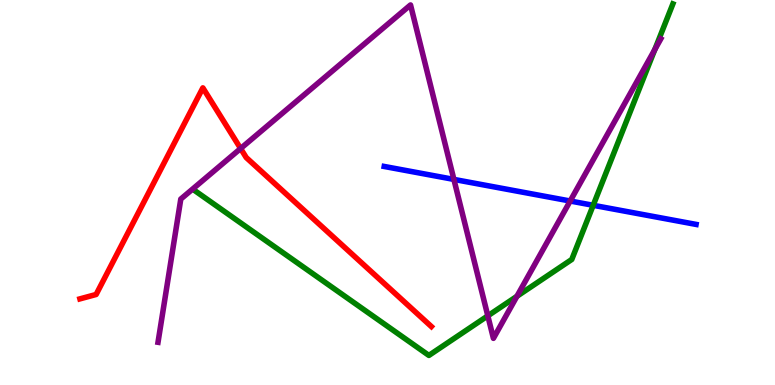[{'lines': ['blue', 'red'], 'intersections': []}, {'lines': ['green', 'red'], 'intersections': []}, {'lines': ['purple', 'red'], 'intersections': [{'x': 3.1, 'y': 6.14}]}, {'lines': ['blue', 'green'], 'intersections': [{'x': 7.65, 'y': 4.67}]}, {'lines': ['blue', 'purple'], 'intersections': [{'x': 5.86, 'y': 5.34}, {'x': 7.36, 'y': 4.78}]}, {'lines': ['green', 'purple'], 'intersections': [{'x': 6.29, 'y': 1.8}, {'x': 6.67, 'y': 2.3}, {'x': 8.45, 'y': 8.71}]}]